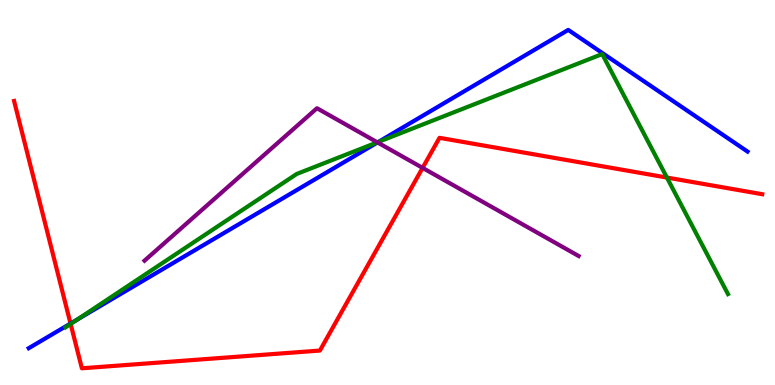[{'lines': ['blue', 'red'], 'intersections': [{'x': 0.91, 'y': 1.6}]}, {'lines': ['green', 'red'], 'intersections': [{'x': 0.911, 'y': 1.59}, {'x': 8.61, 'y': 5.39}]}, {'lines': ['purple', 'red'], 'intersections': [{'x': 5.45, 'y': 5.64}]}, {'lines': ['blue', 'green'], 'intersections': [{'x': 0.995, 'y': 1.7}, {'x': 4.88, 'y': 6.31}]}, {'lines': ['blue', 'purple'], 'intersections': [{'x': 4.87, 'y': 6.3}]}, {'lines': ['green', 'purple'], 'intersections': [{'x': 4.87, 'y': 6.3}]}]